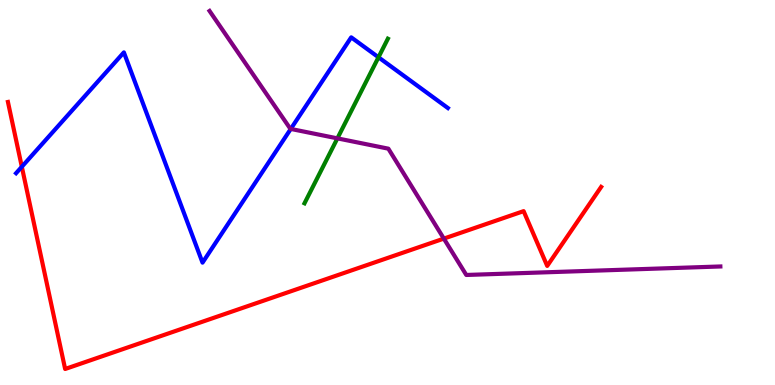[{'lines': ['blue', 'red'], 'intersections': [{'x': 0.282, 'y': 5.67}]}, {'lines': ['green', 'red'], 'intersections': []}, {'lines': ['purple', 'red'], 'intersections': [{'x': 5.73, 'y': 3.8}]}, {'lines': ['blue', 'green'], 'intersections': [{'x': 4.88, 'y': 8.51}]}, {'lines': ['blue', 'purple'], 'intersections': [{'x': 3.75, 'y': 6.65}]}, {'lines': ['green', 'purple'], 'intersections': [{'x': 4.35, 'y': 6.41}]}]